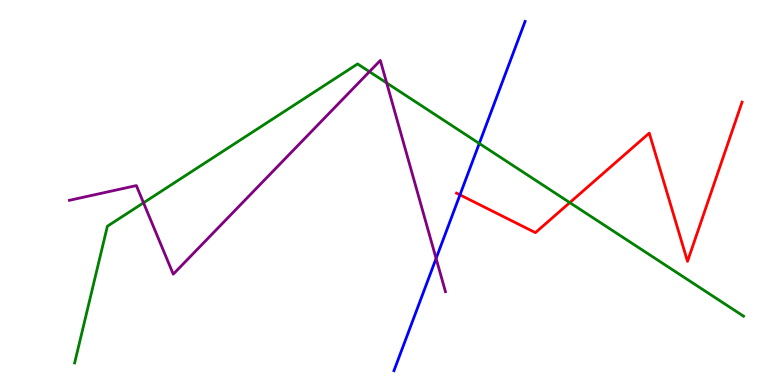[{'lines': ['blue', 'red'], 'intersections': [{'x': 5.94, 'y': 4.94}]}, {'lines': ['green', 'red'], 'intersections': [{'x': 7.35, 'y': 4.74}]}, {'lines': ['purple', 'red'], 'intersections': []}, {'lines': ['blue', 'green'], 'intersections': [{'x': 6.18, 'y': 6.27}]}, {'lines': ['blue', 'purple'], 'intersections': [{'x': 5.63, 'y': 3.29}]}, {'lines': ['green', 'purple'], 'intersections': [{'x': 1.85, 'y': 4.73}, {'x': 4.77, 'y': 8.14}, {'x': 4.99, 'y': 7.85}]}]